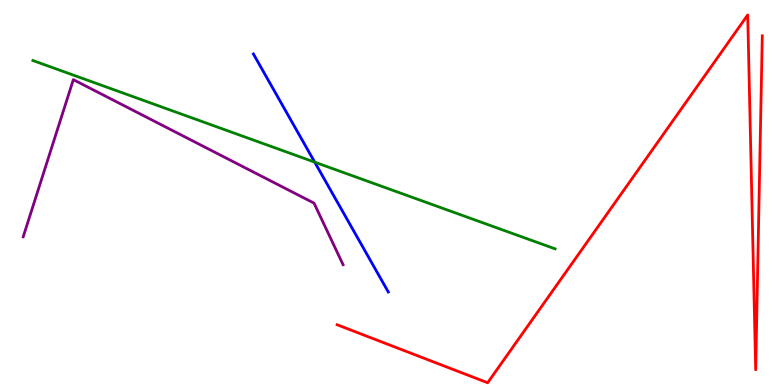[{'lines': ['blue', 'red'], 'intersections': []}, {'lines': ['green', 'red'], 'intersections': []}, {'lines': ['purple', 'red'], 'intersections': []}, {'lines': ['blue', 'green'], 'intersections': [{'x': 4.06, 'y': 5.79}]}, {'lines': ['blue', 'purple'], 'intersections': []}, {'lines': ['green', 'purple'], 'intersections': []}]